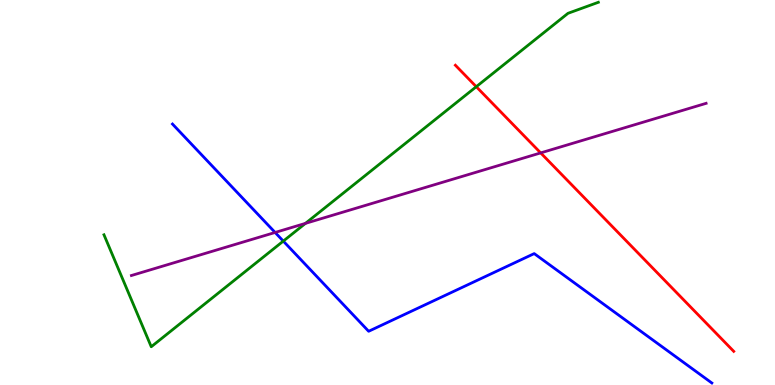[{'lines': ['blue', 'red'], 'intersections': []}, {'lines': ['green', 'red'], 'intersections': [{'x': 6.15, 'y': 7.75}]}, {'lines': ['purple', 'red'], 'intersections': [{'x': 6.98, 'y': 6.03}]}, {'lines': ['blue', 'green'], 'intersections': [{'x': 3.66, 'y': 3.74}]}, {'lines': ['blue', 'purple'], 'intersections': [{'x': 3.55, 'y': 3.96}]}, {'lines': ['green', 'purple'], 'intersections': [{'x': 3.94, 'y': 4.2}]}]